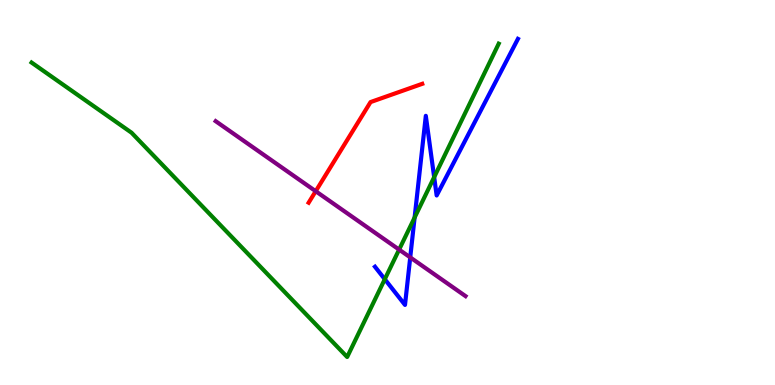[{'lines': ['blue', 'red'], 'intersections': []}, {'lines': ['green', 'red'], 'intersections': []}, {'lines': ['purple', 'red'], 'intersections': [{'x': 4.07, 'y': 5.03}]}, {'lines': ['blue', 'green'], 'intersections': [{'x': 4.97, 'y': 2.75}, {'x': 5.35, 'y': 4.35}, {'x': 5.6, 'y': 5.4}]}, {'lines': ['blue', 'purple'], 'intersections': [{'x': 5.29, 'y': 3.31}]}, {'lines': ['green', 'purple'], 'intersections': [{'x': 5.15, 'y': 3.52}]}]